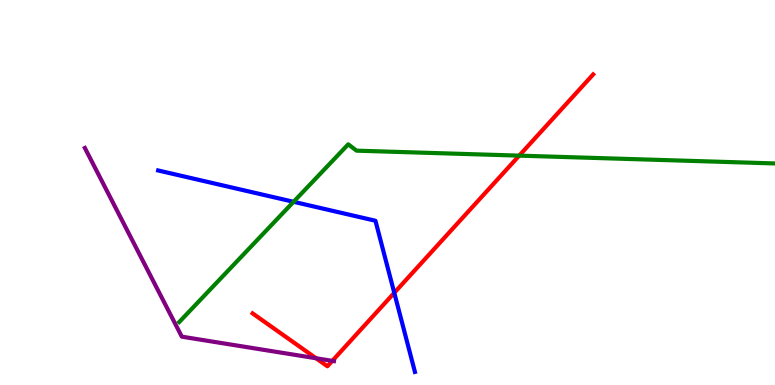[{'lines': ['blue', 'red'], 'intersections': [{'x': 5.09, 'y': 2.39}]}, {'lines': ['green', 'red'], 'intersections': [{'x': 6.7, 'y': 5.96}]}, {'lines': ['purple', 'red'], 'intersections': [{'x': 4.08, 'y': 0.695}, {'x': 4.29, 'y': 0.627}]}, {'lines': ['blue', 'green'], 'intersections': [{'x': 3.79, 'y': 4.76}]}, {'lines': ['blue', 'purple'], 'intersections': []}, {'lines': ['green', 'purple'], 'intersections': []}]